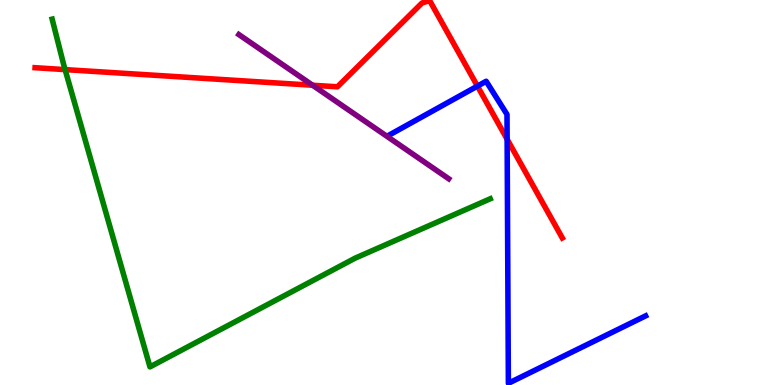[{'lines': ['blue', 'red'], 'intersections': [{'x': 6.16, 'y': 7.76}, {'x': 6.54, 'y': 6.38}]}, {'lines': ['green', 'red'], 'intersections': [{'x': 0.84, 'y': 8.19}]}, {'lines': ['purple', 'red'], 'intersections': [{'x': 4.03, 'y': 7.79}]}, {'lines': ['blue', 'green'], 'intersections': []}, {'lines': ['blue', 'purple'], 'intersections': []}, {'lines': ['green', 'purple'], 'intersections': []}]